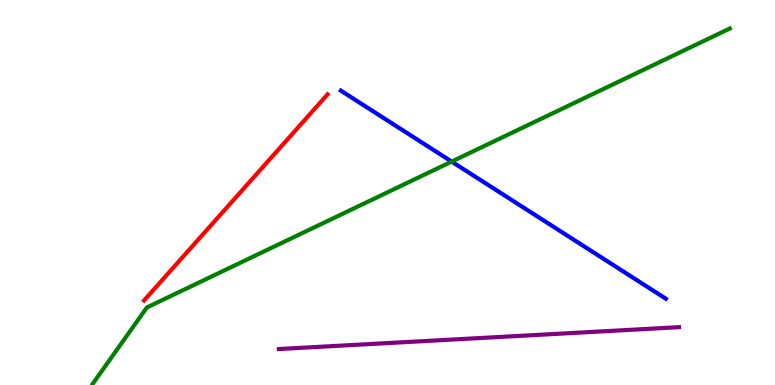[{'lines': ['blue', 'red'], 'intersections': []}, {'lines': ['green', 'red'], 'intersections': []}, {'lines': ['purple', 'red'], 'intersections': []}, {'lines': ['blue', 'green'], 'intersections': [{'x': 5.83, 'y': 5.8}]}, {'lines': ['blue', 'purple'], 'intersections': []}, {'lines': ['green', 'purple'], 'intersections': []}]